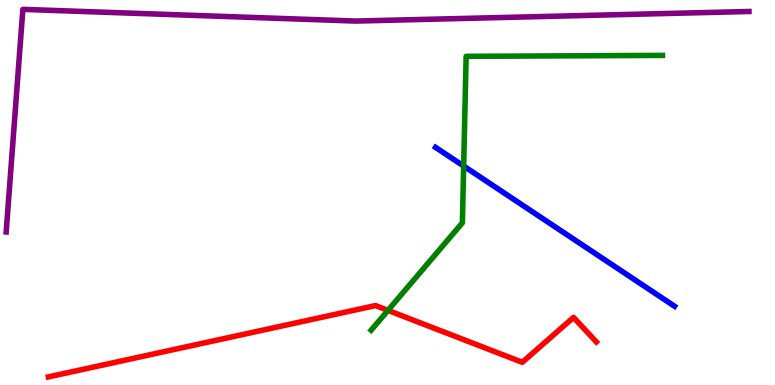[{'lines': ['blue', 'red'], 'intersections': []}, {'lines': ['green', 'red'], 'intersections': [{'x': 5.01, 'y': 1.94}]}, {'lines': ['purple', 'red'], 'intersections': []}, {'lines': ['blue', 'green'], 'intersections': [{'x': 5.98, 'y': 5.69}]}, {'lines': ['blue', 'purple'], 'intersections': []}, {'lines': ['green', 'purple'], 'intersections': []}]